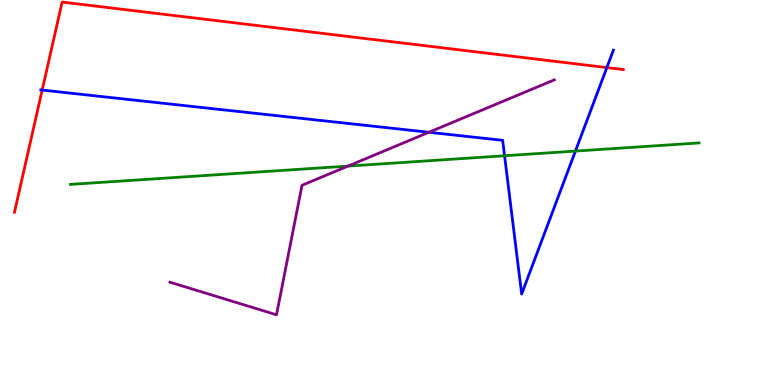[{'lines': ['blue', 'red'], 'intersections': [{'x': 0.544, 'y': 7.66}, {'x': 7.83, 'y': 8.24}]}, {'lines': ['green', 'red'], 'intersections': []}, {'lines': ['purple', 'red'], 'intersections': []}, {'lines': ['blue', 'green'], 'intersections': [{'x': 6.51, 'y': 5.95}, {'x': 7.43, 'y': 6.08}]}, {'lines': ['blue', 'purple'], 'intersections': [{'x': 5.53, 'y': 6.56}]}, {'lines': ['green', 'purple'], 'intersections': [{'x': 4.49, 'y': 5.69}]}]